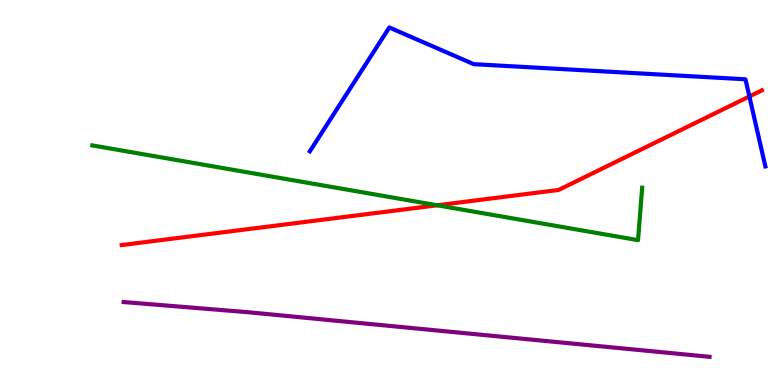[{'lines': ['blue', 'red'], 'intersections': [{'x': 9.67, 'y': 7.49}]}, {'lines': ['green', 'red'], 'intersections': [{'x': 5.64, 'y': 4.67}]}, {'lines': ['purple', 'red'], 'intersections': []}, {'lines': ['blue', 'green'], 'intersections': []}, {'lines': ['blue', 'purple'], 'intersections': []}, {'lines': ['green', 'purple'], 'intersections': []}]